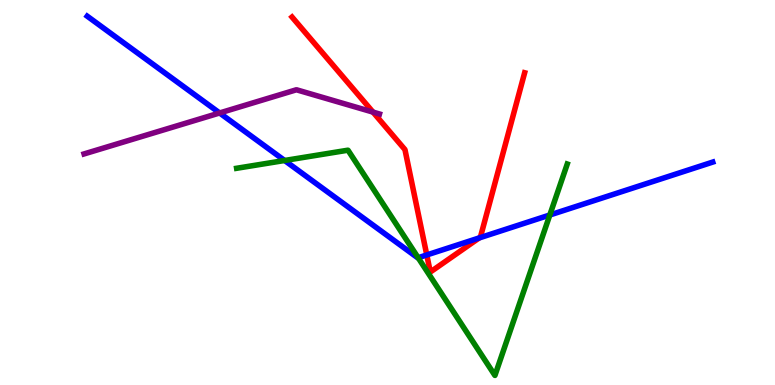[{'lines': ['blue', 'red'], 'intersections': [{'x': 5.51, 'y': 3.38}, {'x': 6.18, 'y': 3.82}]}, {'lines': ['green', 'red'], 'intersections': []}, {'lines': ['purple', 'red'], 'intersections': [{'x': 4.81, 'y': 7.09}]}, {'lines': ['blue', 'green'], 'intersections': [{'x': 3.67, 'y': 5.83}, {'x': 5.4, 'y': 3.3}, {'x': 7.09, 'y': 4.42}]}, {'lines': ['blue', 'purple'], 'intersections': [{'x': 2.83, 'y': 7.07}]}, {'lines': ['green', 'purple'], 'intersections': []}]